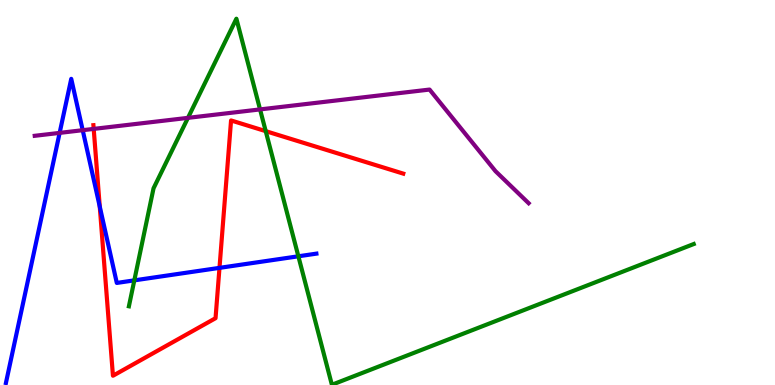[{'lines': ['blue', 'red'], 'intersections': [{'x': 1.29, 'y': 4.64}, {'x': 2.83, 'y': 3.04}]}, {'lines': ['green', 'red'], 'intersections': [{'x': 3.43, 'y': 6.59}]}, {'lines': ['purple', 'red'], 'intersections': [{'x': 1.21, 'y': 6.65}]}, {'lines': ['blue', 'green'], 'intersections': [{'x': 1.73, 'y': 2.72}, {'x': 3.85, 'y': 3.34}]}, {'lines': ['blue', 'purple'], 'intersections': [{'x': 0.77, 'y': 6.55}, {'x': 1.07, 'y': 6.62}]}, {'lines': ['green', 'purple'], 'intersections': [{'x': 2.43, 'y': 6.94}, {'x': 3.36, 'y': 7.16}]}]